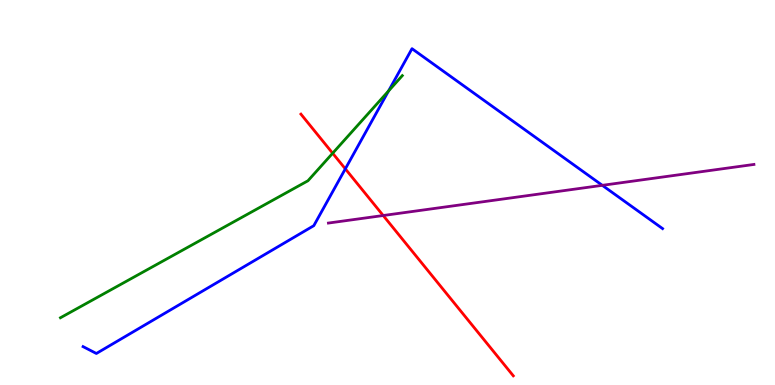[{'lines': ['blue', 'red'], 'intersections': [{'x': 4.46, 'y': 5.61}]}, {'lines': ['green', 'red'], 'intersections': [{'x': 4.29, 'y': 6.02}]}, {'lines': ['purple', 'red'], 'intersections': [{'x': 4.94, 'y': 4.4}]}, {'lines': ['blue', 'green'], 'intersections': [{'x': 5.01, 'y': 7.64}]}, {'lines': ['blue', 'purple'], 'intersections': [{'x': 7.77, 'y': 5.19}]}, {'lines': ['green', 'purple'], 'intersections': []}]